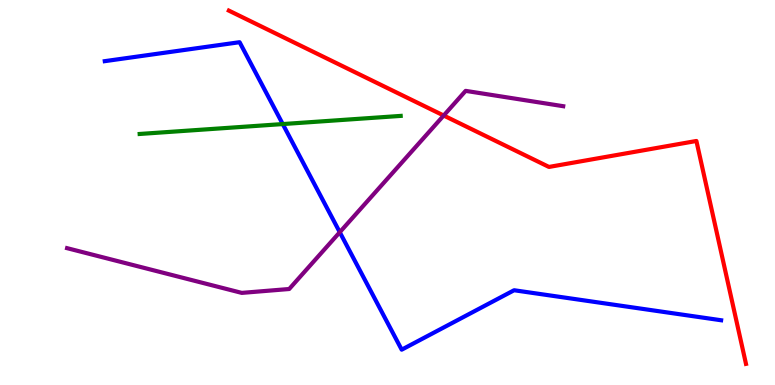[{'lines': ['blue', 'red'], 'intersections': []}, {'lines': ['green', 'red'], 'intersections': []}, {'lines': ['purple', 'red'], 'intersections': [{'x': 5.72, 'y': 7.0}]}, {'lines': ['blue', 'green'], 'intersections': [{'x': 3.65, 'y': 6.78}]}, {'lines': ['blue', 'purple'], 'intersections': [{'x': 4.38, 'y': 3.97}]}, {'lines': ['green', 'purple'], 'intersections': []}]